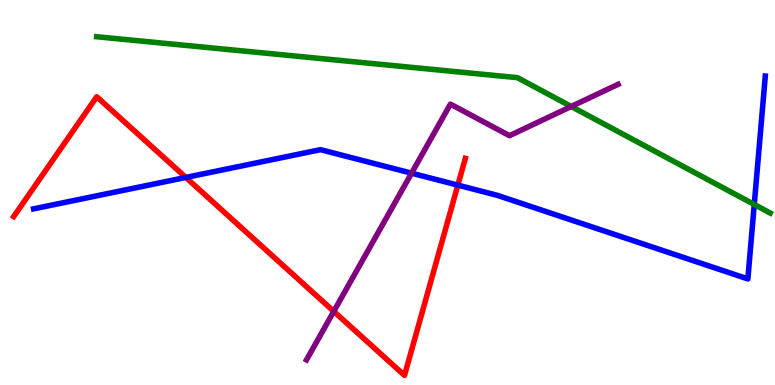[{'lines': ['blue', 'red'], 'intersections': [{'x': 2.4, 'y': 5.39}, {'x': 5.91, 'y': 5.19}]}, {'lines': ['green', 'red'], 'intersections': []}, {'lines': ['purple', 'red'], 'intersections': [{'x': 4.31, 'y': 1.91}]}, {'lines': ['blue', 'green'], 'intersections': [{'x': 9.73, 'y': 4.69}]}, {'lines': ['blue', 'purple'], 'intersections': [{'x': 5.31, 'y': 5.5}]}, {'lines': ['green', 'purple'], 'intersections': [{'x': 7.37, 'y': 7.23}]}]